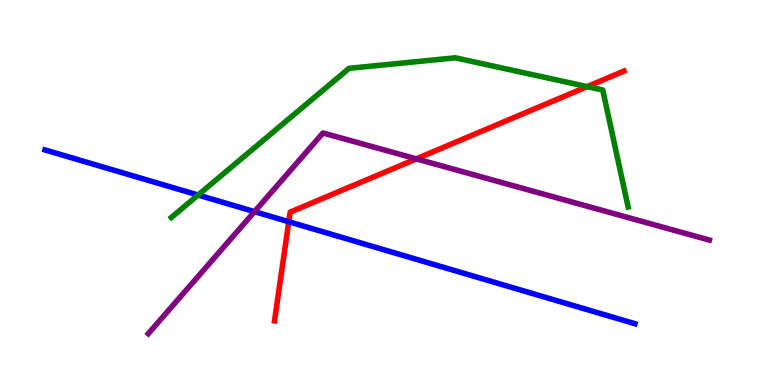[{'lines': ['blue', 'red'], 'intersections': [{'x': 3.73, 'y': 4.24}]}, {'lines': ['green', 'red'], 'intersections': [{'x': 7.58, 'y': 7.75}]}, {'lines': ['purple', 'red'], 'intersections': [{'x': 5.37, 'y': 5.87}]}, {'lines': ['blue', 'green'], 'intersections': [{'x': 2.56, 'y': 4.93}]}, {'lines': ['blue', 'purple'], 'intersections': [{'x': 3.28, 'y': 4.5}]}, {'lines': ['green', 'purple'], 'intersections': []}]